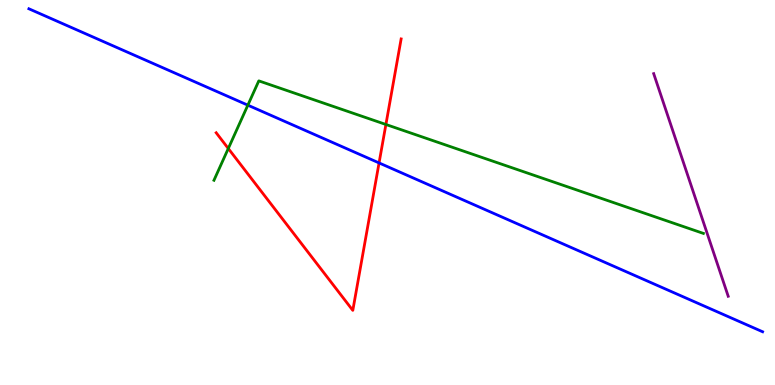[{'lines': ['blue', 'red'], 'intersections': [{'x': 4.89, 'y': 5.77}]}, {'lines': ['green', 'red'], 'intersections': [{'x': 2.95, 'y': 6.14}, {'x': 4.98, 'y': 6.77}]}, {'lines': ['purple', 'red'], 'intersections': []}, {'lines': ['blue', 'green'], 'intersections': [{'x': 3.2, 'y': 7.27}]}, {'lines': ['blue', 'purple'], 'intersections': []}, {'lines': ['green', 'purple'], 'intersections': []}]